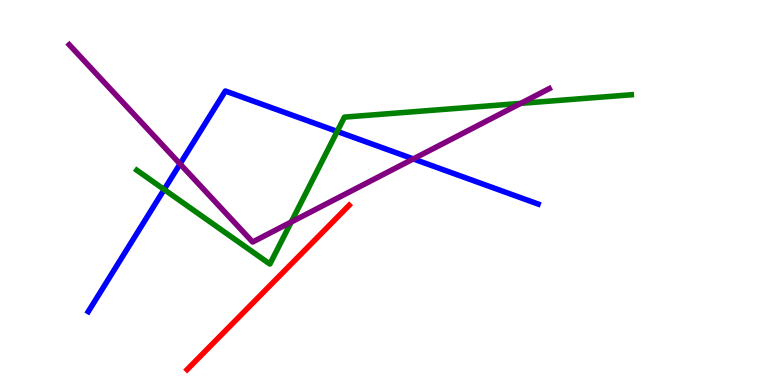[{'lines': ['blue', 'red'], 'intersections': []}, {'lines': ['green', 'red'], 'intersections': []}, {'lines': ['purple', 'red'], 'intersections': []}, {'lines': ['blue', 'green'], 'intersections': [{'x': 2.12, 'y': 5.08}, {'x': 4.35, 'y': 6.59}]}, {'lines': ['blue', 'purple'], 'intersections': [{'x': 2.32, 'y': 5.74}, {'x': 5.33, 'y': 5.87}]}, {'lines': ['green', 'purple'], 'intersections': [{'x': 3.76, 'y': 4.23}, {'x': 6.72, 'y': 7.31}]}]